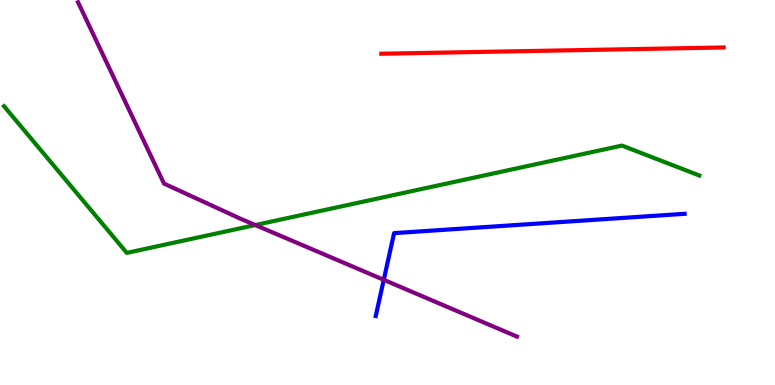[{'lines': ['blue', 'red'], 'intersections': []}, {'lines': ['green', 'red'], 'intersections': []}, {'lines': ['purple', 'red'], 'intersections': []}, {'lines': ['blue', 'green'], 'intersections': []}, {'lines': ['blue', 'purple'], 'intersections': [{'x': 4.95, 'y': 2.73}]}, {'lines': ['green', 'purple'], 'intersections': [{'x': 3.29, 'y': 4.15}]}]